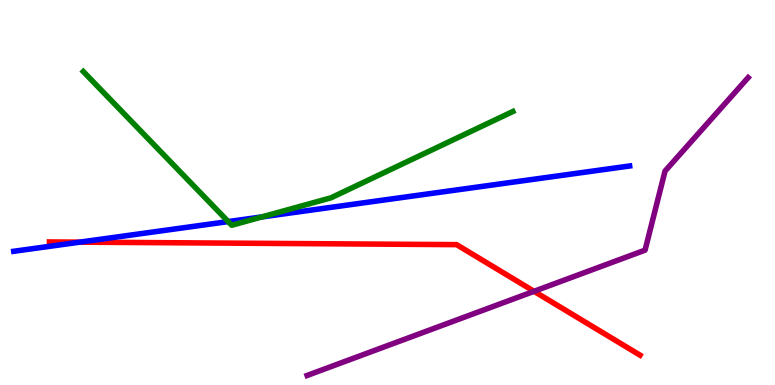[{'lines': ['blue', 'red'], 'intersections': [{'x': 1.03, 'y': 3.71}]}, {'lines': ['green', 'red'], 'intersections': []}, {'lines': ['purple', 'red'], 'intersections': [{'x': 6.89, 'y': 2.43}]}, {'lines': ['blue', 'green'], 'intersections': [{'x': 2.94, 'y': 4.24}, {'x': 3.38, 'y': 4.37}]}, {'lines': ['blue', 'purple'], 'intersections': []}, {'lines': ['green', 'purple'], 'intersections': []}]